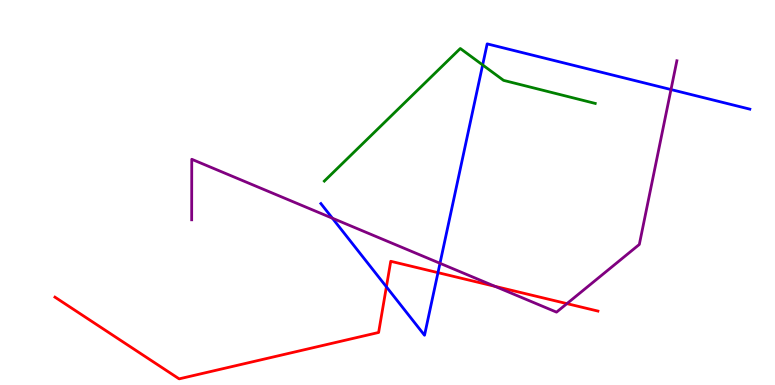[{'lines': ['blue', 'red'], 'intersections': [{'x': 4.99, 'y': 2.55}, {'x': 5.65, 'y': 2.92}]}, {'lines': ['green', 'red'], 'intersections': []}, {'lines': ['purple', 'red'], 'intersections': [{'x': 6.39, 'y': 2.56}, {'x': 7.32, 'y': 2.11}]}, {'lines': ['blue', 'green'], 'intersections': [{'x': 6.23, 'y': 8.31}]}, {'lines': ['blue', 'purple'], 'intersections': [{'x': 4.29, 'y': 4.33}, {'x': 5.68, 'y': 3.16}, {'x': 8.66, 'y': 7.67}]}, {'lines': ['green', 'purple'], 'intersections': []}]